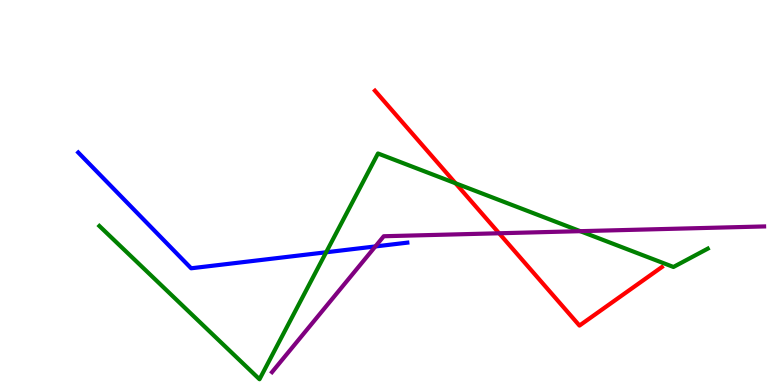[{'lines': ['blue', 'red'], 'intersections': []}, {'lines': ['green', 'red'], 'intersections': [{'x': 5.88, 'y': 5.24}]}, {'lines': ['purple', 'red'], 'intersections': [{'x': 6.44, 'y': 3.94}]}, {'lines': ['blue', 'green'], 'intersections': [{'x': 4.21, 'y': 3.45}]}, {'lines': ['blue', 'purple'], 'intersections': [{'x': 4.84, 'y': 3.6}]}, {'lines': ['green', 'purple'], 'intersections': [{'x': 7.49, 'y': 4.0}]}]